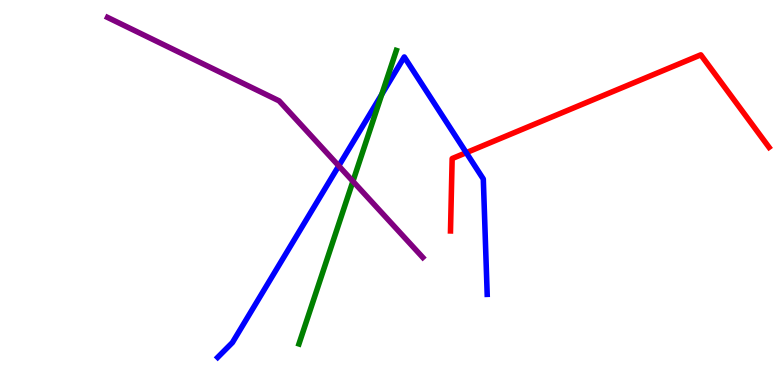[{'lines': ['blue', 'red'], 'intersections': [{'x': 6.02, 'y': 6.03}]}, {'lines': ['green', 'red'], 'intersections': []}, {'lines': ['purple', 'red'], 'intersections': []}, {'lines': ['blue', 'green'], 'intersections': [{'x': 4.93, 'y': 7.55}]}, {'lines': ['blue', 'purple'], 'intersections': [{'x': 4.37, 'y': 5.69}]}, {'lines': ['green', 'purple'], 'intersections': [{'x': 4.55, 'y': 5.29}]}]